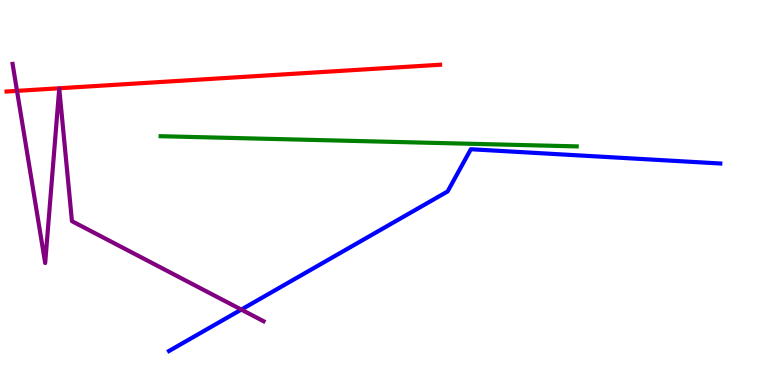[{'lines': ['blue', 'red'], 'intersections': []}, {'lines': ['green', 'red'], 'intersections': []}, {'lines': ['purple', 'red'], 'intersections': [{'x': 0.219, 'y': 7.64}]}, {'lines': ['blue', 'green'], 'intersections': []}, {'lines': ['blue', 'purple'], 'intersections': [{'x': 3.11, 'y': 1.96}]}, {'lines': ['green', 'purple'], 'intersections': []}]